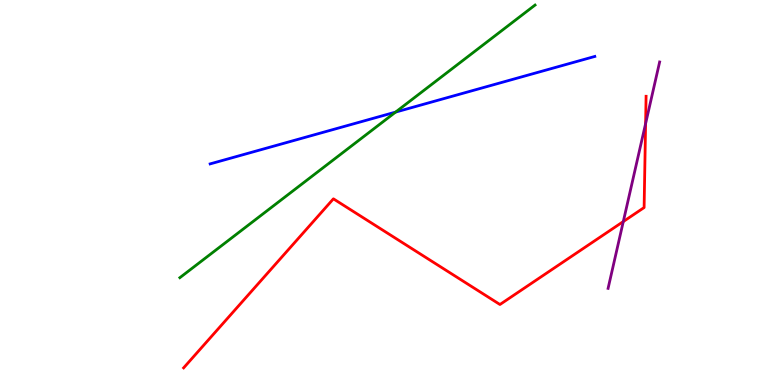[{'lines': ['blue', 'red'], 'intersections': []}, {'lines': ['green', 'red'], 'intersections': []}, {'lines': ['purple', 'red'], 'intersections': [{'x': 8.04, 'y': 4.25}, {'x': 8.33, 'y': 6.79}]}, {'lines': ['blue', 'green'], 'intersections': [{'x': 5.1, 'y': 7.09}]}, {'lines': ['blue', 'purple'], 'intersections': []}, {'lines': ['green', 'purple'], 'intersections': []}]